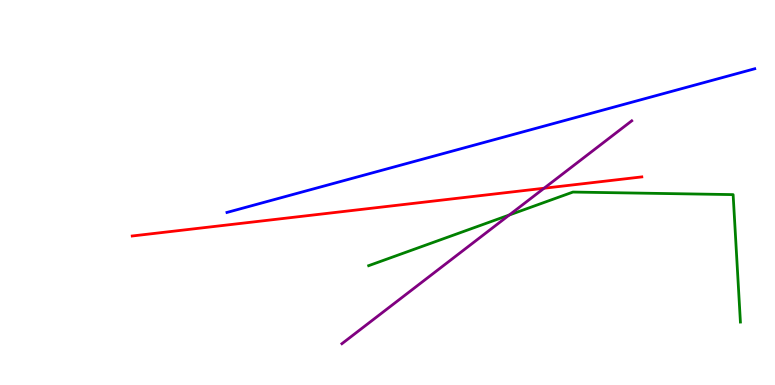[{'lines': ['blue', 'red'], 'intersections': []}, {'lines': ['green', 'red'], 'intersections': []}, {'lines': ['purple', 'red'], 'intersections': [{'x': 7.02, 'y': 5.11}]}, {'lines': ['blue', 'green'], 'intersections': []}, {'lines': ['blue', 'purple'], 'intersections': []}, {'lines': ['green', 'purple'], 'intersections': [{'x': 6.57, 'y': 4.42}]}]